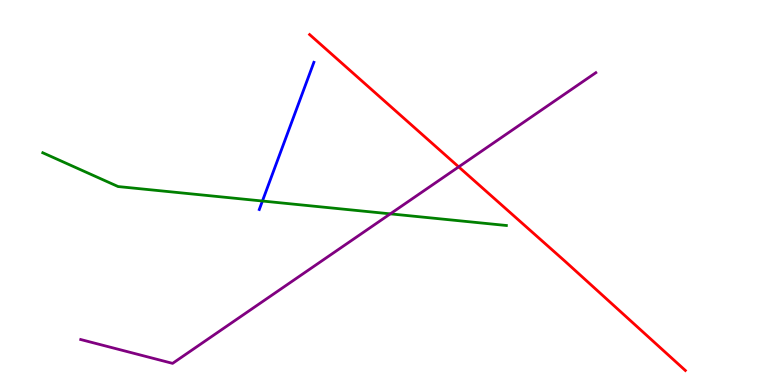[{'lines': ['blue', 'red'], 'intersections': []}, {'lines': ['green', 'red'], 'intersections': []}, {'lines': ['purple', 'red'], 'intersections': [{'x': 5.92, 'y': 5.67}]}, {'lines': ['blue', 'green'], 'intersections': [{'x': 3.39, 'y': 4.78}]}, {'lines': ['blue', 'purple'], 'intersections': []}, {'lines': ['green', 'purple'], 'intersections': [{'x': 5.04, 'y': 4.45}]}]